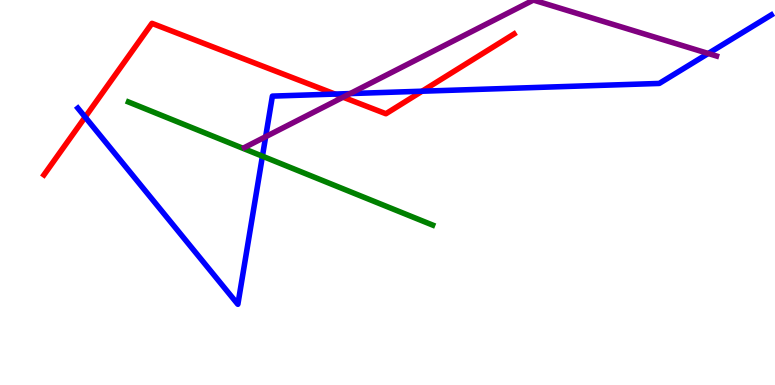[{'lines': ['blue', 'red'], 'intersections': [{'x': 1.1, 'y': 6.96}, {'x': 4.32, 'y': 7.56}, {'x': 5.45, 'y': 7.63}]}, {'lines': ['green', 'red'], 'intersections': []}, {'lines': ['purple', 'red'], 'intersections': [{'x': 4.43, 'y': 7.48}]}, {'lines': ['blue', 'green'], 'intersections': [{'x': 3.39, 'y': 5.94}]}, {'lines': ['blue', 'purple'], 'intersections': [{'x': 3.43, 'y': 6.45}, {'x': 4.52, 'y': 7.57}, {'x': 9.14, 'y': 8.61}]}, {'lines': ['green', 'purple'], 'intersections': []}]